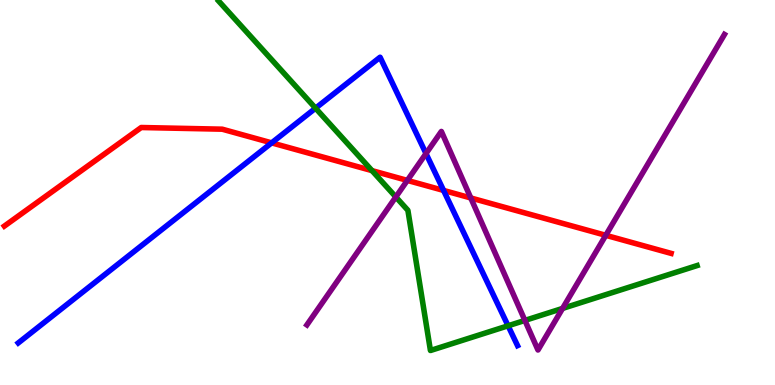[{'lines': ['blue', 'red'], 'intersections': [{'x': 3.51, 'y': 6.29}, {'x': 5.72, 'y': 5.05}]}, {'lines': ['green', 'red'], 'intersections': [{'x': 4.8, 'y': 5.57}]}, {'lines': ['purple', 'red'], 'intersections': [{'x': 5.26, 'y': 5.31}, {'x': 6.07, 'y': 4.86}, {'x': 7.82, 'y': 3.89}]}, {'lines': ['blue', 'green'], 'intersections': [{'x': 4.07, 'y': 7.19}, {'x': 6.56, 'y': 1.54}]}, {'lines': ['blue', 'purple'], 'intersections': [{'x': 5.5, 'y': 6.01}]}, {'lines': ['green', 'purple'], 'intersections': [{'x': 5.11, 'y': 4.88}, {'x': 6.77, 'y': 1.68}, {'x': 7.26, 'y': 1.99}]}]